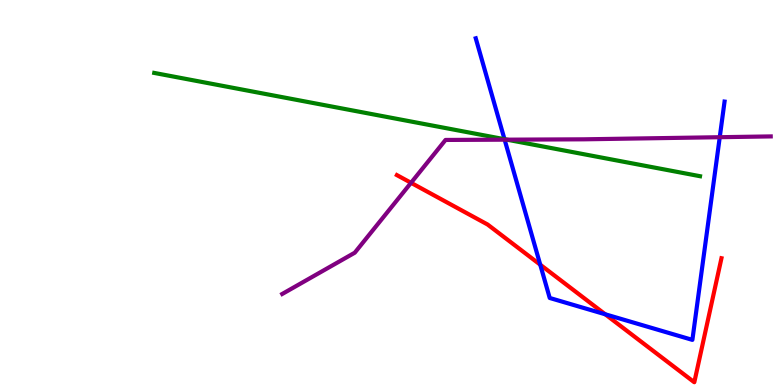[{'lines': ['blue', 'red'], 'intersections': [{'x': 6.97, 'y': 3.12}, {'x': 7.81, 'y': 1.84}]}, {'lines': ['green', 'red'], 'intersections': []}, {'lines': ['purple', 'red'], 'intersections': [{'x': 5.3, 'y': 5.25}]}, {'lines': ['blue', 'green'], 'intersections': [{'x': 6.51, 'y': 6.38}]}, {'lines': ['blue', 'purple'], 'intersections': [{'x': 6.51, 'y': 6.37}, {'x': 9.29, 'y': 6.44}]}, {'lines': ['green', 'purple'], 'intersections': [{'x': 6.54, 'y': 6.37}]}]